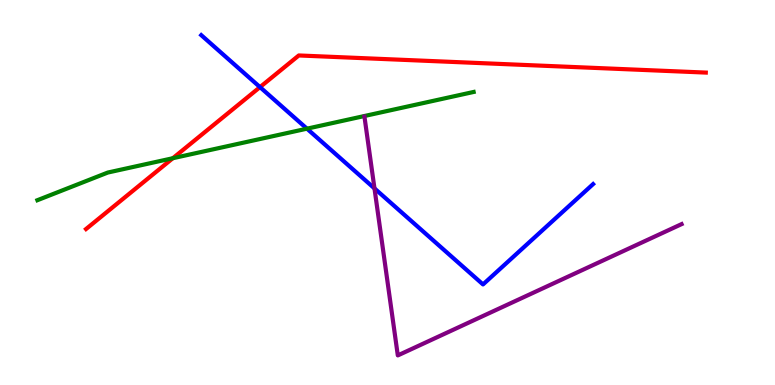[{'lines': ['blue', 'red'], 'intersections': [{'x': 3.35, 'y': 7.74}]}, {'lines': ['green', 'red'], 'intersections': [{'x': 2.23, 'y': 5.89}]}, {'lines': ['purple', 'red'], 'intersections': []}, {'lines': ['blue', 'green'], 'intersections': [{'x': 3.96, 'y': 6.66}]}, {'lines': ['blue', 'purple'], 'intersections': [{'x': 4.83, 'y': 5.11}]}, {'lines': ['green', 'purple'], 'intersections': []}]